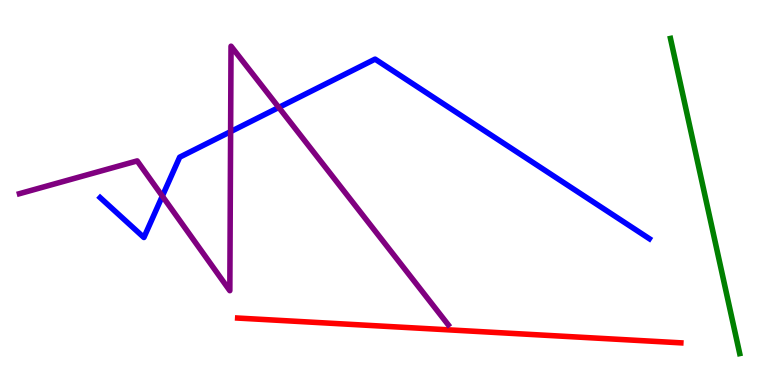[{'lines': ['blue', 'red'], 'intersections': []}, {'lines': ['green', 'red'], 'intersections': []}, {'lines': ['purple', 'red'], 'intersections': []}, {'lines': ['blue', 'green'], 'intersections': []}, {'lines': ['blue', 'purple'], 'intersections': [{'x': 2.09, 'y': 4.91}, {'x': 2.98, 'y': 6.58}, {'x': 3.6, 'y': 7.21}]}, {'lines': ['green', 'purple'], 'intersections': []}]